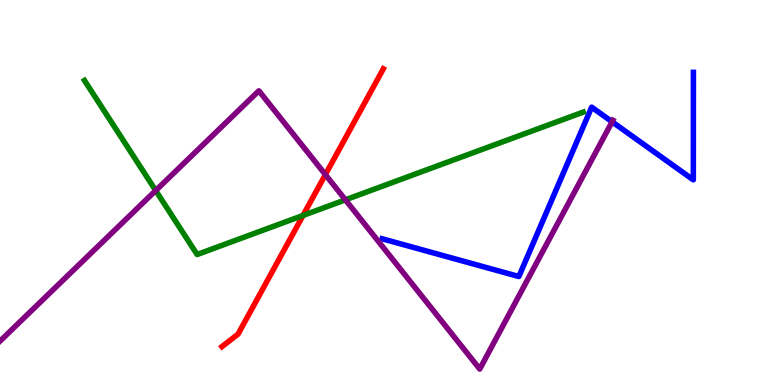[{'lines': ['blue', 'red'], 'intersections': []}, {'lines': ['green', 'red'], 'intersections': [{'x': 3.91, 'y': 4.4}]}, {'lines': ['purple', 'red'], 'intersections': [{'x': 4.2, 'y': 5.46}]}, {'lines': ['blue', 'green'], 'intersections': []}, {'lines': ['blue', 'purple'], 'intersections': [{'x': 7.9, 'y': 6.84}]}, {'lines': ['green', 'purple'], 'intersections': [{'x': 2.01, 'y': 5.05}, {'x': 4.46, 'y': 4.81}]}]